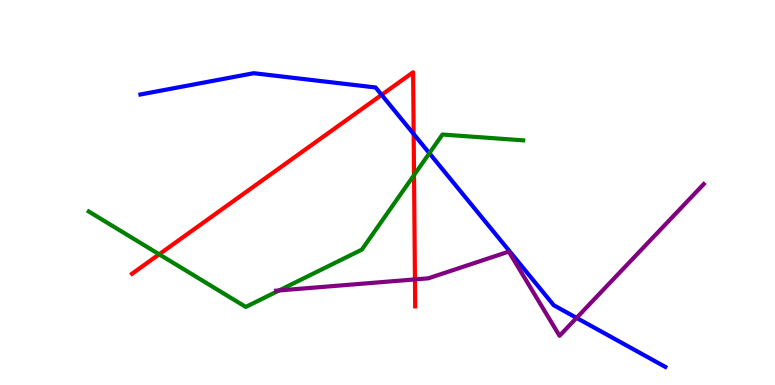[{'lines': ['blue', 'red'], 'intersections': [{'x': 4.92, 'y': 7.54}, {'x': 5.34, 'y': 6.52}]}, {'lines': ['green', 'red'], 'intersections': [{'x': 2.05, 'y': 3.39}, {'x': 5.34, 'y': 5.45}]}, {'lines': ['purple', 'red'], 'intersections': [{'x': 5.35, 'y': 2.74}]}, {'lines': ['blue', 'green'], 'intersections': [{'x': 5.54, 'y': 6.02}]}, {'lines': ['blue', 'purple'], 'intersections': [{'x': 7.44, 'y': 1.74}]}, {'lines': ['green', 'purple'], 'intersections': [{'x': 3.6, 'y': 2.46}]}]